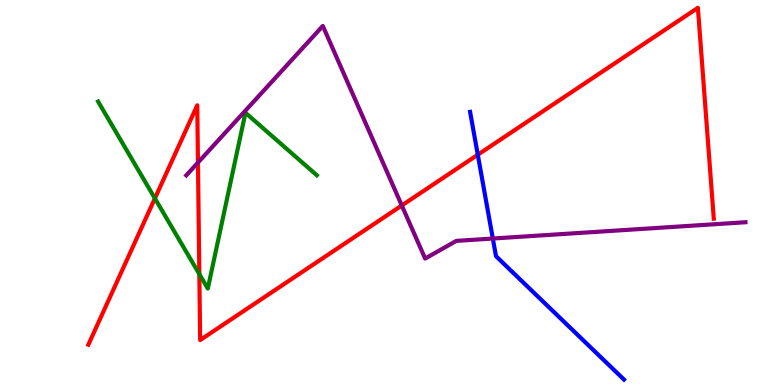[{'lines': ['blue', 'red'], 'intersections': [{'x': 6.17, 'y': 5.98}]}, {'lines': ['green', 'red'], 'intersections': [{'x': 2.0, 'y': 4.85}, {'x': 2.57, 'y': 2.88}]}, {'lines': ['purple', 'red'], 'intersections': [{'x': 2.55, 'y': 5.78}, {'x': 5.18, 'y': 4.66}]}, {'lines': ['blue', 'green'], 'intersections': []}, {'lines': ['blue', 'purple'], 'intersections': [{'x': 6.36, 'y': 3.8}]}, {'lines': ['green', 'purple'], 'intersections': []}]